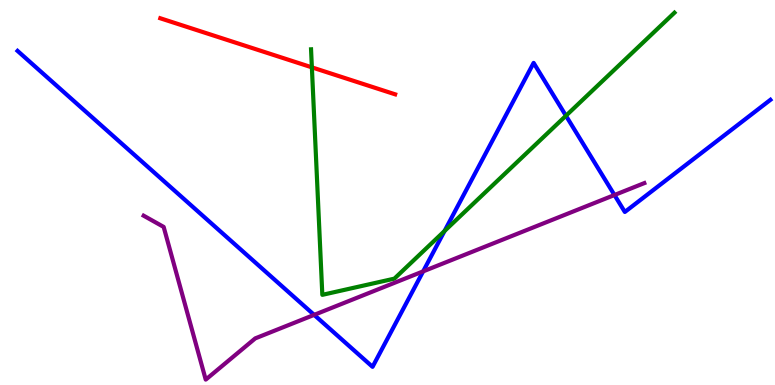[{'lines': ['blue', 'red'], 'intersections': []}, {'lines': ['green', 'red'], 'intersections': [{'x': 4.02, 'y': 8.25}]}, {'lines': ['purple', 'red'], 'intersections': []}, {'lines': ['blue', 'green'], 'intersections': [{'x': 5.74, 'y': 4.0}, {'x': 7.3, 'y': 6.99}]}, {'lines': ['blue', 'purple'], 'intersections': [{'x': 4.05, 'y': 1.82}, {'x': 5.46, 'y': 2.95}, {'x': 7.93, 'y': 4.93}]}, {'lines': ['green', 'purple'], 'intersections': []}]